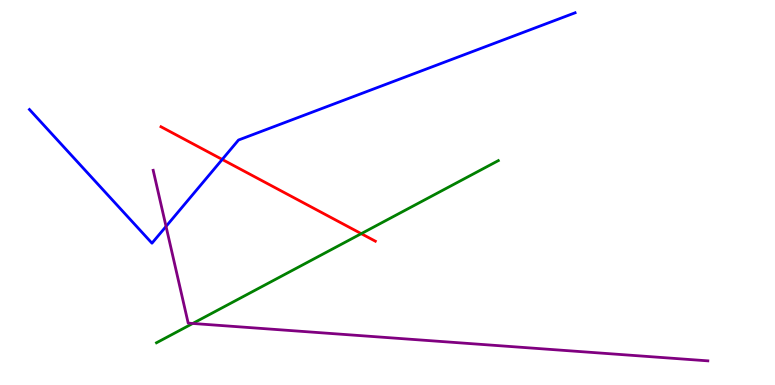[{'lines': ['blue', 'red'], 'intersections': [{'x': 2.87, 'y': 5.86}]}, {'lines': ['green', 'red'], 'intersections': [{'x': 4.66, 'y': 3.93}]}, {'lines': ['purple', 'red'], 'intersections': []}, {'lines': ['blue', 'green'], 'intersections': []}, {'lines': ['blue', 'purple'], 'intersections': [{'x': 2.14, 'y': 4.12}]}, {'lines': ['green', 'purple'], 'intersections': [{'x': 2.49, 'y': 1.6}]}]